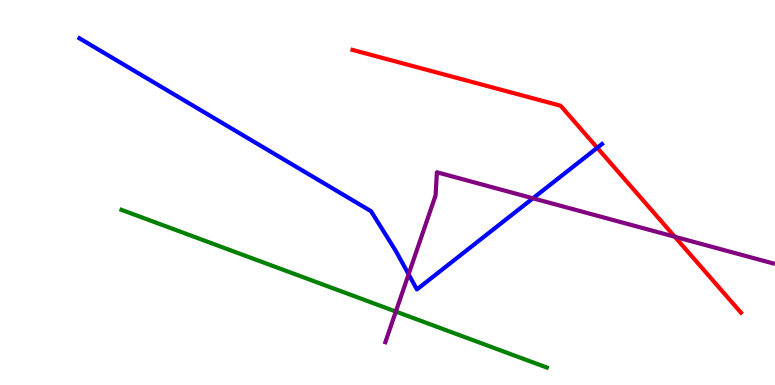[{'lines': ['blue', 'red'], 'intersections': [{'x': 7.71, 'y': 6.16}]}, {'lines': ['green', 'red'], 'intersections': []}, {'lines': ['purple', 'red'], 'intersections': [{'x': 8.71, 'y': 3.85}]}, {'lines': ['blue', 'green'], 'intersections': []}, {'lines': ['blue', 'purple'], 'intersections': [{'x': 5.27, 'y': 2.88}, {'x': 6.88, 'y': 4.85}]}, {'lines': ['green', 'purple'], 'intersections': [{'x': 5.11, 'y': 1.91}]}]